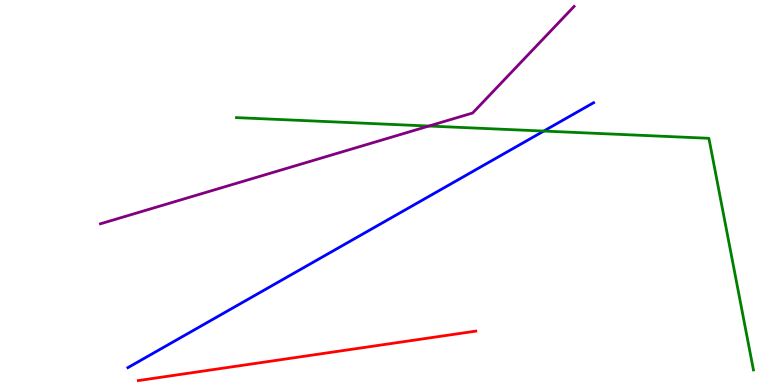[{'lines': ['blue', 'red'], 'intersections': []}, {'lines': ['green', 'red'], 'intersections': []}, {'lines': ['purple', 'red'], 'intersections': []}, {'lines': ['blue', 'green'], 'intersections': [{'x': 7.02, 'y': 6.6}]}, {'lines': ['blue', 'purple'], 'intersections': []}, {'lines': ['green', 'purple'], 'intersections': [{'x': 5.53, 'y': 6.73}]}]